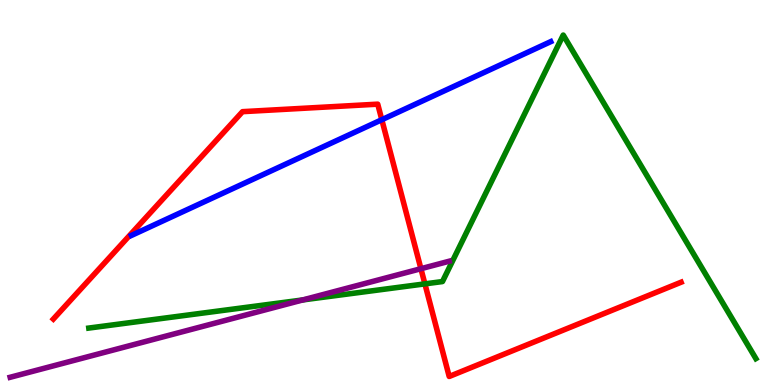[{'lines': ['blue', 'red'], 'intersections': [{'x': 4.93, 'y': 6.89}]}, {'lines': ['green', 'red'], 'intersections': [{'x': 5.48, 'y': 2.63}]}, {'lines': ['purple', 'red'], 'intersections': [{'x': 5.43, 'y': 3.02}]}, {'lines': ['blue', 'green'], 'intersections': []}, {'lines': ['blue', 'purple'], 'intersections': []}, {'lines': ['green', 'purple'], 'intersections': [{'x': 3.91, 'y': 2.21}]}]